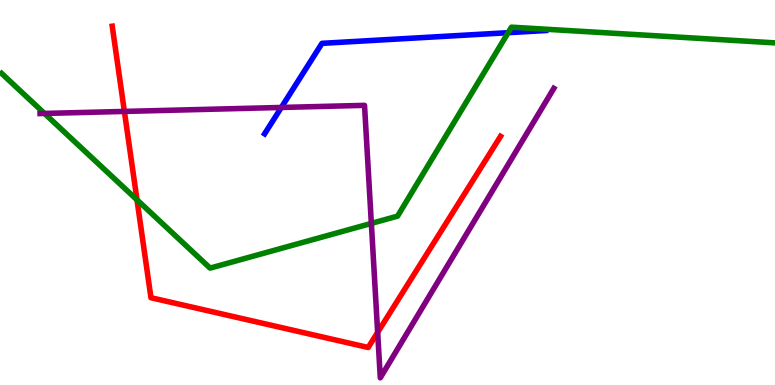[{'lines': ['blue', 'red'], 'intersections': []}, {'lines': ['green', 'red'], 'intersections': [{'x': 1.77, 'y': 4.81}]}, {'lines': ['purple', 'red'], 'intersections': [{'x': 1.61, 'y': 7.11}, {'x': 4.87, 'y': 1.37}]}, {'lines': ['blue', 'green'], 'intersections': [{'x': 6.56, 'y': 9.15}]}, {'lines': ['blue', 'purple'], 'intersections': [{'x': 3.63, 'y': 7.21}]}, {'lines': ['green', 'purple'], 'intersections': [{'x': 0.574, 'y': 7.05}, {'x': 4.79, 'y': 4.2}]}]